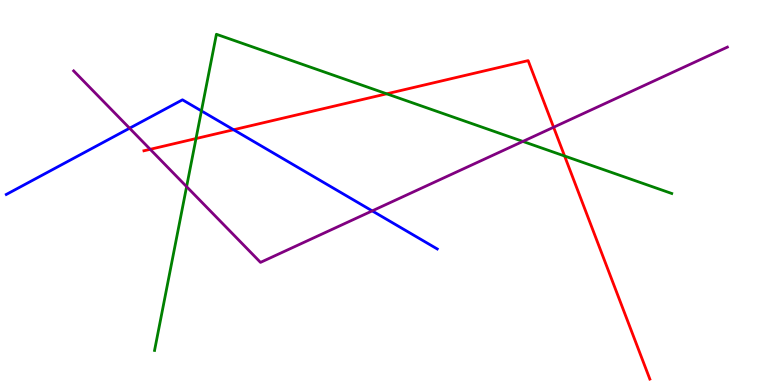[{'lines': ['blue', 'red'], 'intersections': [{'x': 3.01, 'y': 6.63}]}, {'lines': ['green', 'red'], 'intersections': [{'x': 2.53, 'y': 6.4}, {'x': 4.99, 'y': 7.56}, {'x': 7.29, 'y': 5.95}]}, {'lines': ['purple', 'red'], 'intersections': [{'x': 1.94, 'y': 6.12}, {'x': 7.14, 'y': 6.69}]}, {'lines': ['blue', 'green'], 'intersections': [{'x': 2.6, 'y': 7.12}]}, {'lines': ['blue', 'purple'], 'intersections': [{'x': 1.67, 'y': 6.67}, {'x': 4.8, 'y': 4.52}]}, {'lines': ['green', 'purple'], 'intersections': [{'x': 2.41, 'y': 5.15}, {'x': 6.75, 'y': 6.33}]}]